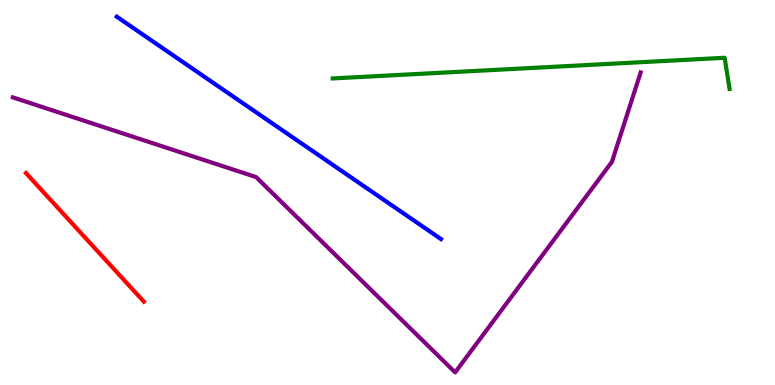[{'lines': ['blue', 'red'], 'intersections': []}, {'lines': ['green', 'red'], 'intersections': []}, {'lines': ['purple', 'red'], 'intersections': []}, {'lines': ['blue', 'green'], 'intersections': []}, {'lines': ['blue', 'purple'], 'intersections': []}, {'lines': ['green', 'purple'], 'intersections': []}]